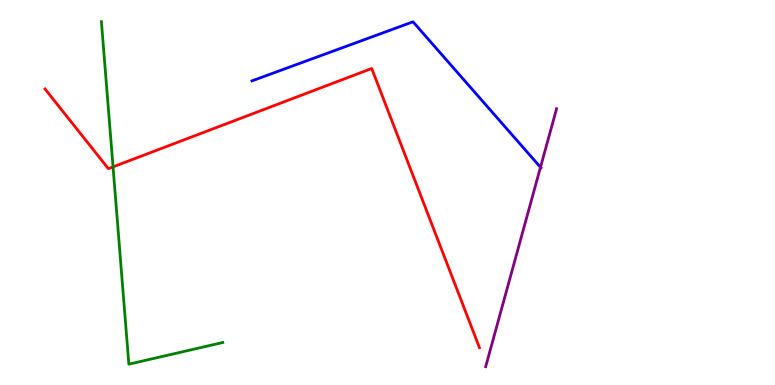[{'lines': ['blue', 'red'], 'intersections': []}, {'lines': ['green', 'red'], 'intersections': [{'x': 1.46, 'y': 5.67}]}, {'lines': ['purple', 'red'], 'intersections': []}, {'lines': ['blue', 'green'], 'intersections': []}, {'lines': ['blue', 'purple'], 'intersections': [{'x': 6.97, 'y': 5.66}]}, {'lines': ['green', 'purple'], 'intersections': []}]